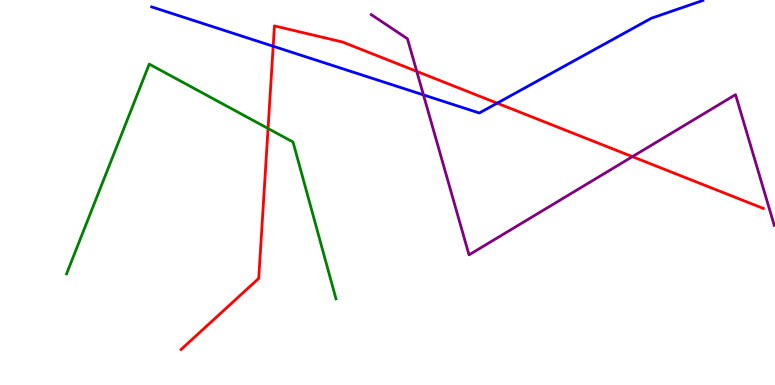[{'lines': ['blue', 'red'], 'intersections': [{'x': 3.52, 'y': 8.8}, {'x': 6.42, 'y': 7.32}]}, {'lines': ['green', 'red'], 'intersections': [{'x': 3.46, 'y': 6.66}]}, {'lines': ['purple', 'red'], 'intersections': [{'x': 5.38, 'y': 8.15}, {'x': 8.16, 'y': 5.93}]}, {'lines': ['blue', 'green'], 'intersections': []}, {'lines': ['blue', 'purple'], 'intersections': [{'x': 5.46, 'y': 7.54}]}, {'lines': ['green', 'purple'], 'intersections': []}]